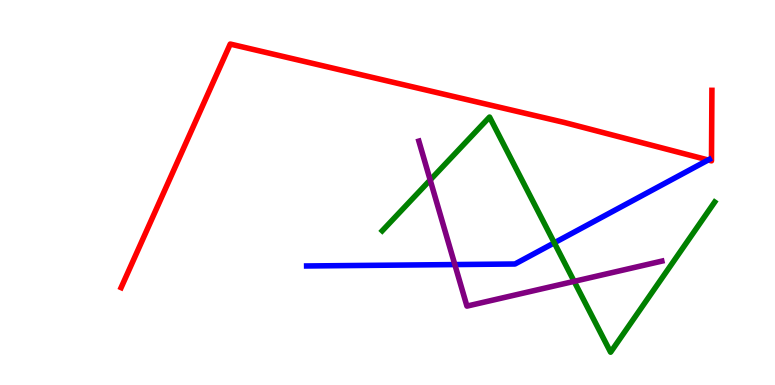[{'lines': ['blue', 'red'], 'intersections': [{'x': 9.14, 'y': 5.84}]}, {'lines': ['green', 'red'], 'intersections': []}, {'lines': ['purple', 'red'], 'intersections': []}, {'lines': ['blue', 'green'], 'intersections': [{'x': 7.15, 'y': 3.69}]}, {'lines': ['blue', 'purple'], 'intersections': [{'x': 5.87, 'y': 3.13}]}, {'lines': ['green', 'purple'], 'intersections': [{'x': 5.55, 'y': 5.32}, {'x': 7.41, 'y': 2.69}]}]